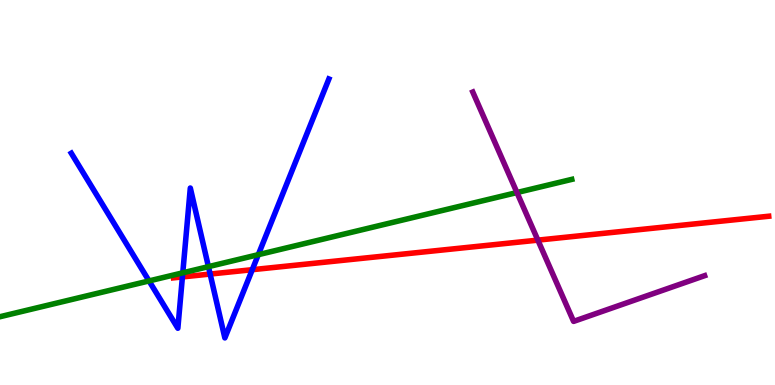[{'lines': ['blue', 'red'], 'intersections': [{'x': 2.35, 'y': 2.81}, {'x': 2.71, 'y': 2.88}, {'x': 3.26, 'y': 2.99}]}, {'lines': ['green', 'red'], 'intersections': []}, {'lines': ['purple', 'red'], 'intersections': [{'x': 6.94, 'y': 3.76}]}, {'lines': ['blue', 'green'], 'intersections': [{'x': 1.92, 'y': 2.7}, {'x': 2.36, 'y': 2.91}, {'x': 2.69, 'y': 3.07}, {'x': 3.33, 'y': 3.39}]}, {'lines': ['blue', 'purple'], 'intersections': []}, {'lines': ['green', 'purple'], 'intersections': [{'x': 6.67, 'y': 5.0}]}]